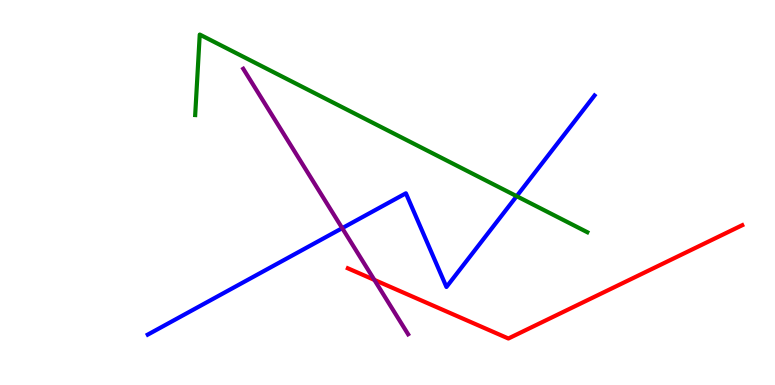[{'lines': ['blue', 'red'], 'intersections': []}, {'lines': ['green', 'red'], 'intersections': []}, {'lines': ['purple', 'red'], 'intersections': [{'x': 4.83, 'y': 2.73}]}, {'lines': ['blue', 'green'], 'intersections': [{'x': 6.67, 'y': 4.9}]}, {'lines': ['blue', 'purple'], 'intersections': [{'x': 4.42, 'y': 4.07}]}, {'lines': ['green', 'purple'], 'intersections': []}]